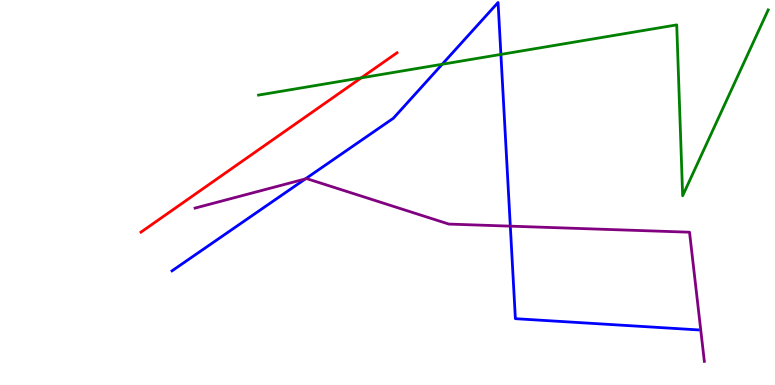[{'lines': ['blue', 'red'], 'intersections': []}, {'lines': ['green', 'red'], 'intersections': [{'x': 4.66, 'y': 7.98}]}, {'lines': ['purple', 'red'], 'intersections': []}, {'lines': ['blue', 'green'], 'intersections': [{'x': 5.71, 'y': 8.33}, {'x': 6.46, 'y': 8.59}]}, {'lines': ['blue', 'purple'], 'intersections': [{'x': 3.94, 'y': 5.35}, {'x': 6.58, 'y': 4.13}]}, {'lines': ['green', 'purple'], 'intersections': []}]